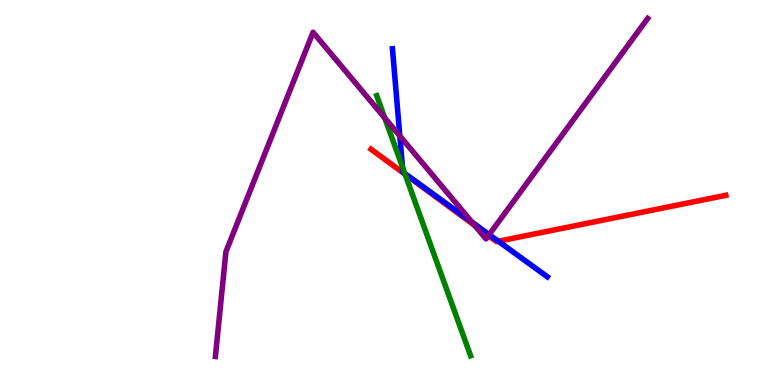[{'lines': ['blue', 'red'], 'intersections': [{'x': 6.43, 'y': 3.73}]}, {'lines': ['green', 'red'], 'intersections': [{'x': 5.23, 'y': 5.47}]}, {'lines': ['purple', 'red'], 'intersections': [{'x': 6.13, 'y': 4.14}, {'x': 6.3, 'y': 3.88}]}, {'lines': ['blue', 'green'], 'intersections': [{'x': 5.19, 'y': 5.66}, {'x': 5.22, 'y': 5.49}]}, {'lines': ['blue', 'purple'], 'intersections': [{'x': 5.16, 'y': 6.47}, {'x': 6.09, 'y': 4.23}, {'x': 6.31, 'y': 3.91}]}, {'lines': ['green', 'purple'], 'intersections': [{'x': 4.96, 'y': 6.94}]}]